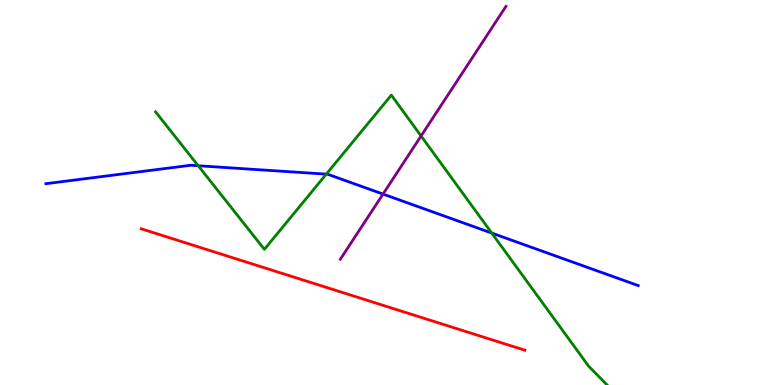[{'lines': ['blue', 'red'], 'intersections': []}, {'lines': ['green', 'red'], 'intersections': []}, {'lines': ['purple', 'red'], 'intersections': []}, {'lines': ['blue', 'green'], 'intersections': [{'x': 2.56, 'y': 5.7}, {'x': 4.21, 'y': 5.48}, {'x': 6.35, 'y': 3.95}]}, {'lines': ['blue', 'purple'], 'intersections': [{'x': 4.94, 'y': 4.96}]}, {'lines': ['green', 'purple'], 'intersections': [{'x': 5.43, 'y': 6.47}]}]